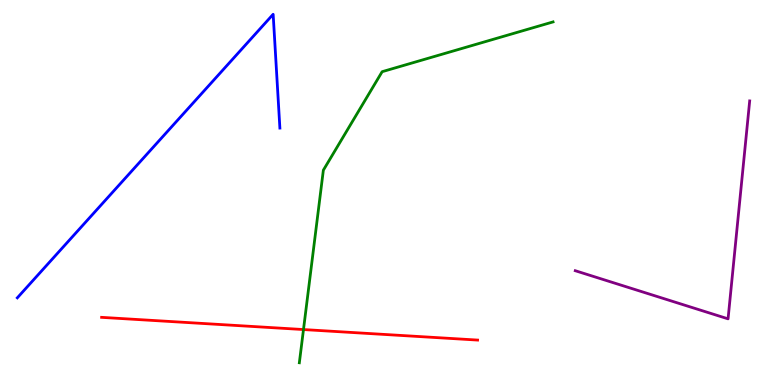[{'lines': ['blue', 'red'], 'intersections': []}, {'lines': ['green', 'red'], 'intersections': [{'x': 3.92, 'y': 1.44}]}, {'lines': ['purple', 'red'], 'intersections': []}, {'lines': ['blue', 'green'], 'intersections': []}, {'lines': ['blue', 'purple'], 'intersections': []}, {'lines': ['green', 'purple'], 'intersections': []}]